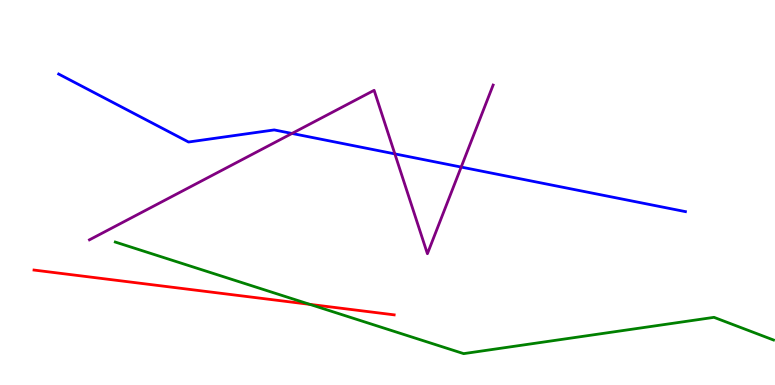[{'lines': ['blue', 'red'], 'intersections': []}, {'lines': ['green', 'red'], 'intersections': [{'x': 4.0, 'y': 2.09}]}, {'lines': ['purple', 'red'], 'intersections': []}, {'lines': ['blue', 'green'], 'intersections': []}, {'lines': ['blue', 'purple'], 'intersections': [{'x': 3.77, 'y': 6.53}, {'x': 5.09, 'y': 6.0}, {'x': 5.95, 'y': 5.66}]}, {'lines': ['green', 'purple'], 'intersections': []}]